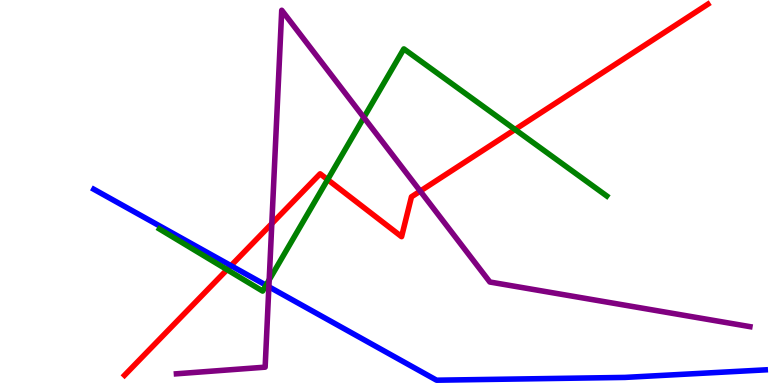[{'lines': ['blue', 'red'], 'intersections': [{'x': 2.98, 'y': 3.1}]}, {'lines': ['green', 'red'], 'intersections': [{'x': 2.93, 'y': 3.0}, {'x': 4.23, 'y': 5.33}, {'x': 6.65, 'y': 6.64}]}, {'lines': ['purple', 'red'], 'intersections': [{'x': 3.51, 'y': 4.19}, {'x': 5.42, 'y': 5.04}]}, {'lines': ['blue', 'green'], 'intersections': [{'x': 3.43, 'y': 2.59}]}, {'lines': ['blue', 'purple'], 'intersections': [{'x': 3.47, 'y': 2.55}]}, {'lines': ['green', 'purple'], 'intersections': [{'x': 3.47, 'y': 2.73}, {'x': 4.69, 'y': 6.95}]}]